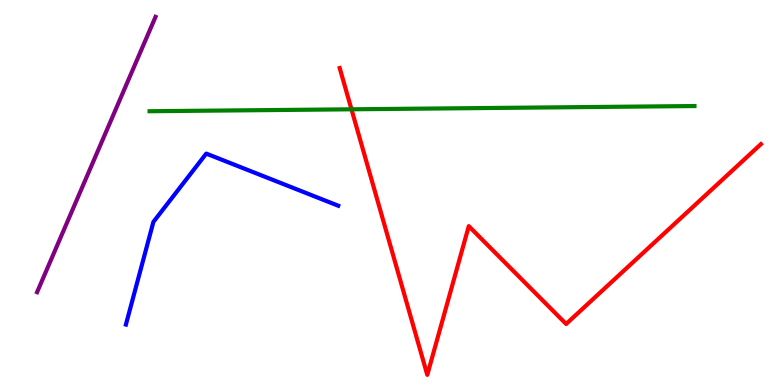[{'lines': ['blue', 'red'], 'intersections': []}, {'lines': ['green', 'red'], 'intersections': [{'x': 4.54, 'y': 7.16}]}, {'lines': ['purple', 'red'], 'intersections': []}, {'lines': ['blue', 'green'], 'intersections': []}, {'lines': ['blue', 'purple'], 'intersections': []}, {'lines': ['green', 'purple'], 'intersections': []}]